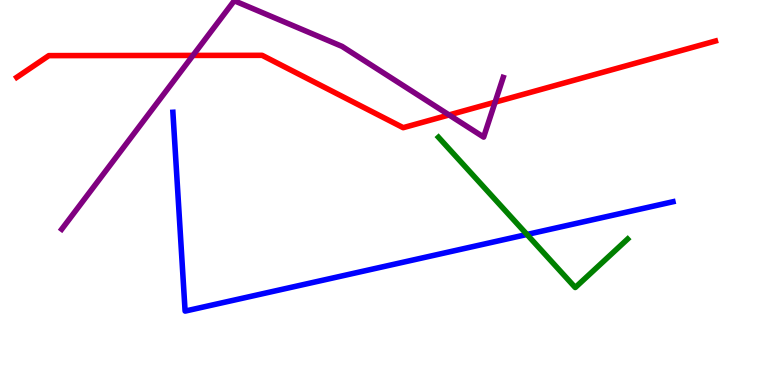[{'lines': ['blue', 'red'], 'intersections': []}, {'lines': ['green', 'red'], 'intersections': []}, {'lines': ['purple', 'red'], 'intersections': [{'x': 2.49, 'y': 8.56}, {'x': 5.79, 'y': 7.01}, {'x': 6.39, 'y': 7.35}]}, {'lines': ['blue', 'green'], 'intersections': [{'x': 6.8, 'y': 3.91}]}, {'lines': ['blue', 'purple'], 'intersections': []}, {'lines': ['green', 'purple'], 'intersections': []}]